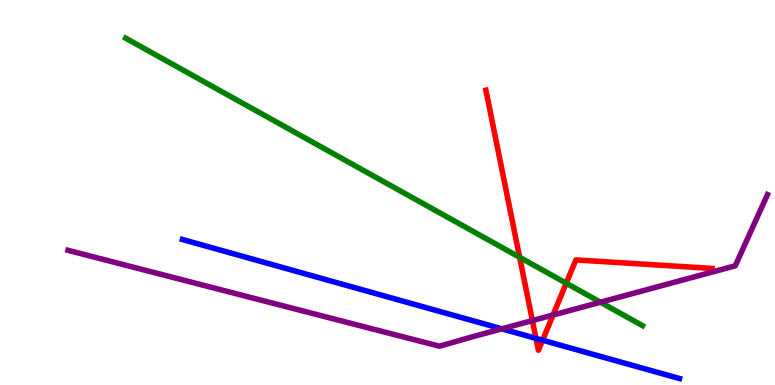[{'lines': ['blue', 'red'], 'intersections': [{'x': 6.92, 'y': 1.21}, {'x': 7.0, 'y': 1.16}]}, {'lines': ['green', 'red'], 'intersections': [{'x': 6.7, 'y': 3.32}, {'x': 7.31, 'y': 2.64}]}, {'lines': ['purple', 'red'], 'intersections': [{'x': 6.87, 'y': 1.67}, {'x': 7.14, 'y': 1.82}]}, {'lines': ['blue', 'green'], 'intersections': []}, {'lines': ['blue', 'purple'], 'intersections': [{'x': 6.48, 'y': 1.46}]}, {'lines': ['green', 'purple'], 'intersections': [{'x': 7.75, 'y': 2.15}]}]